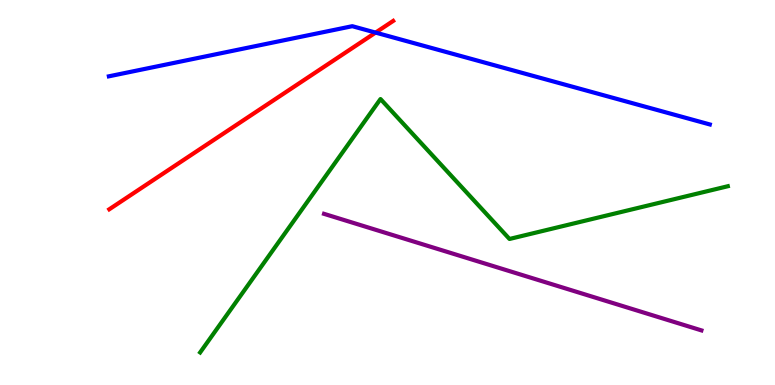[{'lines': ['blue', 'red'], 'intersections': [{'x': 4.85, 'y': 9.15}]}, {'lines': ['green', 'red'], 'intersections': []}, {'lines': ['purple', 'red'], 'intersections': []}, {'lines': ['blue', 'green'], 'intersections': []}, {'lines': ['blue', 'purple'], 'intersections': []}, {'lines': ['green', 'purple'], 'intersections': []}]